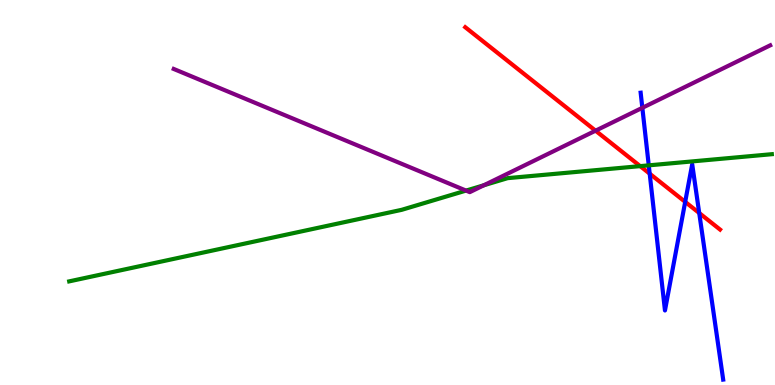[{'lines': ['blue', 'red'], 'intersections': [{'x': 8.38, 'y': 5.49}, {'x': 8.84, 'y': 4.76}, {'x': 9.02, 'y': 4.47}]}, {'lines': ['green', 'red'], 'intersections': [{'x': 8.26, 'y': 5.68}]}, {'lines': ['purple', 'red'], 'intersections': [{'x': 7.68, 'y': 6.61}]}, {'lines': ['blue', 'green'], 'intersections': [{'x': 8.37, 'y': 5.71}]}, {'lines': ['blue', 'purple'], 'intersections': [{'x': 8.29, 'y': 7.2}]}, {'lines': ['green', 'purple'], 'intersections': [{'x': 6.01, 'y': 5.05}, {'x': 6.24, 'y': 5.19}]}]